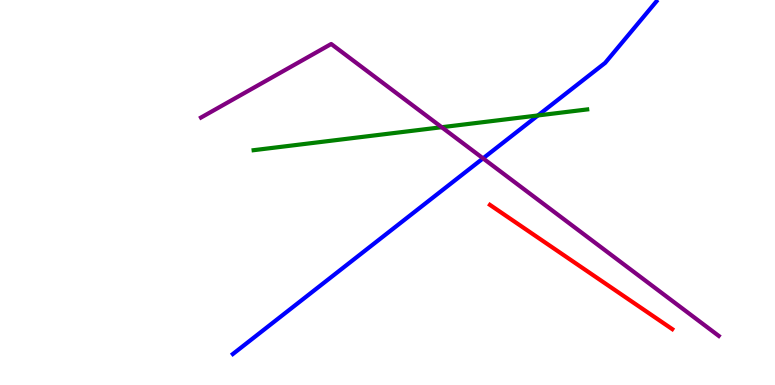[{'lines': ['blue', 'red'], 'intersections': []}, {'lines': ['green', 'red'], 'intersections': []}, {'lines': ['purple', 'red'], 'intersections': []}, {'lines': ['blue', 'green'], 'intersections': [{'x': 6.94, 'y': 7.0}]}, {'lines': ['blue', 'purple'], 'intersections': [{'x': 6.23, 'y': 5.89}]}, {'lines': ['green', 'purple'], 'intersections': [{'x': 5.7, 'y': 6.7}]}]